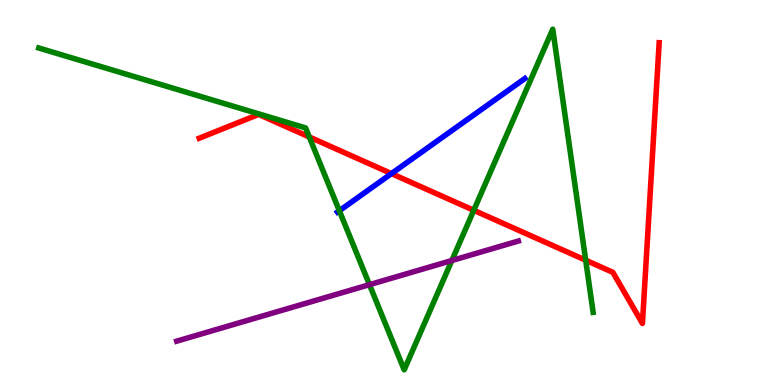[{'lines': ['blue', 'red'], 'intersections': [{'x': 5.05, 'y': 5.49}]}, {'lines': ['green', 'red'], 'intersections': [{'x': 3.99, 'y': 6.44}, {'x': 6.11, 'y': 4.54}, {'x': 7.56, 'y': 3.24}]}, {'lines': ['purple', 'red'], 'intersections': []}, {'lines': ['blue', 'green'], 'intersections': [{'x': 4.38, 'y': 4.53}]}, {'lines': ['blue', 'purple'], 'intersections': []}, {'lines': ['green', 'purple'], 'intersections': [{'x': 4.77, 'y': 2.61}, {'x': 5.83, 'y': 3.23}]}]